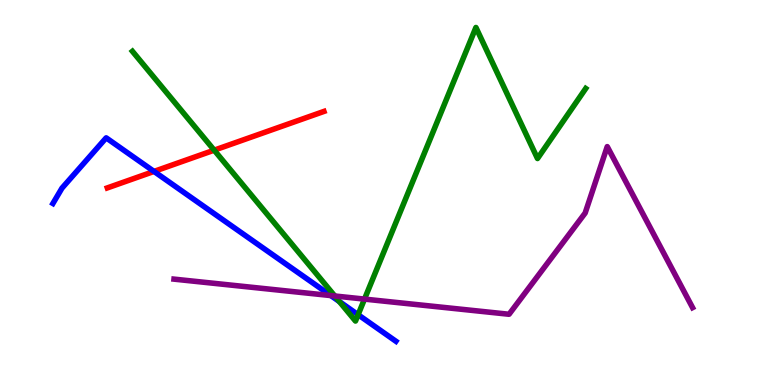[{'lines': ['blue', 'red'], 'intersections': [{'x': 1.99, 'y': 5.55}]}, {'lines': ['green', 'red'], 'intersections': [{'x': 2.76, 'y': 6.1}]}, {'lines': ['purple', 'red'], 'intersections': []}, {'lines': ['blue', 'green'], 'intersections': [{'x': 4.38, 'y': 2.17}, {'x': 4.62, 'y': 1.83}]}, {'lines': ['blue', 'purple'], 'intersections': [{'x': 4.27, 'y': 2.32}]}, {'lines': ['green', 'purple'], 'intersections': [{'x': 4.32, 'y': 2.31}, {'x': 4.7, 'y': 2.23}]}]